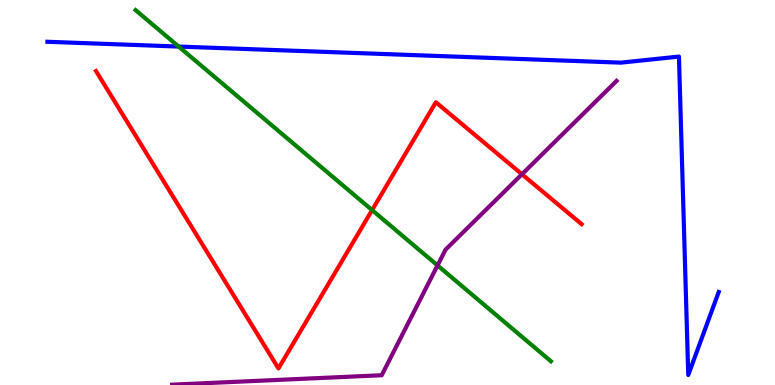[{'lines': ['blue', 'red'], 'intersections': []}, {'lines': ['green', 'red'], 'intersections': [{'x': 4.8, 'y': 4.54}]}, {'lines': ['purple', 'red'], 'intersections': [{'x': 6.73, 'y': 5.47}]}, {'lines': ['blue', 'green'], 'intersections': [{'x': 2.31, 'y': 8.79}]}, {'lines': ['blue', 'purple'], 'intersections': []}, {'lines': ['green', 'purple'], 'intersections': [{'x': 5.65, 'y': 3.11}]}]